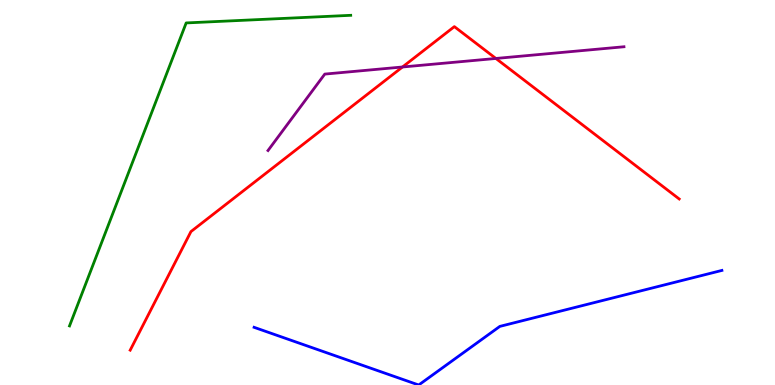[{'lines': ['blue', 'red'], 'intersections': []}, {'lines': ['green', 'red'], 'intersections': []}, {'lines': ['purple', 'red'], 'intersections': [{'x': 5.19, 'y': 8.26}, {'x': 6.4, 'y': 8.48}]}, {'lines': ['blue', 'green'], 'intersections': []}, {'lines': ['blue', 'purple'], 'intersections': []}, {'lines': ['green', 'purple'], 'intersections': []}]